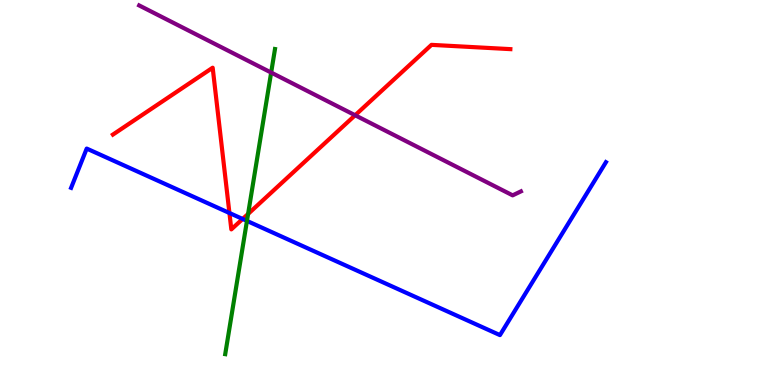[{'lines': ['blue', 'red'], 'intersections': [{'x': 2.96, 'y': 4.47}, {'x': 3.13, 'y': 4.31}]}, {'lines': ['green', 'red'], 'intersections': [{'x': 3.2, 'y': 4.44}]}, {'lines': ['purple', 'red'], 'intersections': [{'x': 4.58, 'y': 7.01}]}, {'lines': ['blue', 'green'], 'intersections': [{'x': 3.19, 'y': 4.26}]}, {'lines': ['blue', 'purple'], 'intersections': []}, {'lines': ['green', 'purple'], 'intersections': [{'x': 3.5, 'y': 8.12}]}]